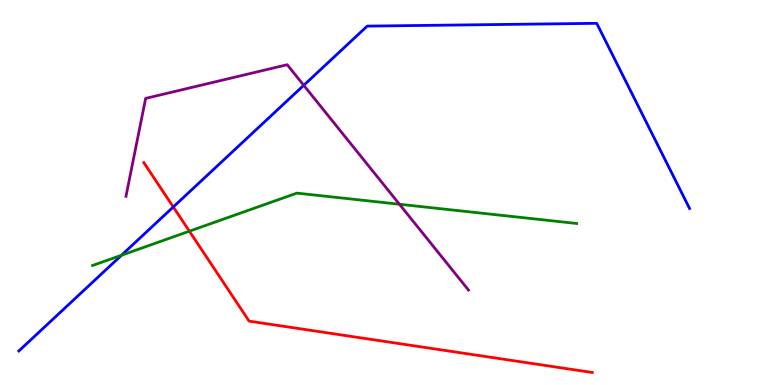[{'lines': ['blue', 'red'], 'intersections': [{'x': 2.24, 'y': 4.62}]}, {'lines': ['green', 'red'], 'intersections': [{'x': 2.44, 'y': 3.99}]}, {'lines': ['purple', 'red'], 'intersections': []}, {'lines': ['blue', 'green'], 'intersections': [{'x': 1.57, 'y': 3.37}]}, {'lines': ['blue', 'purple'], 'intersections': [{'x': 3.92, 'y': 7.78}]}, {'lines': ['green', 'purple'], 'intersections': [{'x': 5.15, 'y': 4.69}]}]